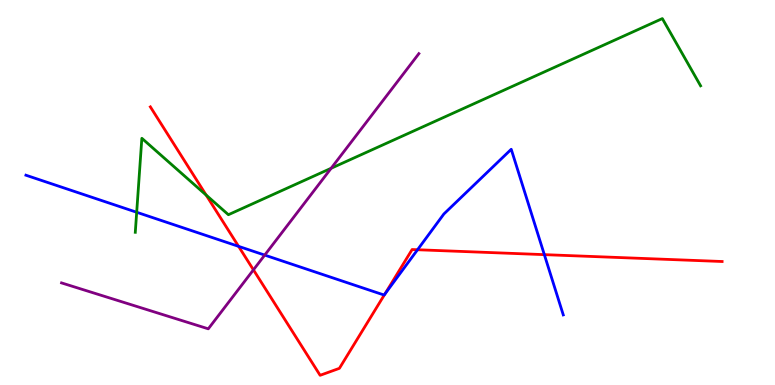[{'lines': ['blue', 'red'], 'intersections': [{'x': 3.08, 'y': 3.6}, {'x': 4.96, 'y': 2.36}, {'x': 5.39, 'y': 3.51}, {'x': 7.02, 'y': 3.39}]}, {'lines': ['green', 'red'], 'intersections': [{'x': 2.66, 'y': 4.93}]}, {'lines': ['purple', 'red'], 'intersections': [{'x': 3.27, 'y': 2.99}]}, {'lines': ['blue', 'green'], 'intersections': [{'x': 1.76, 'y': 4.49}]}, {'lines': ['blue', 'purple'], 'intersections': [{'x': 3.42, 'y': 3.37}]}, {'lines': ['green', 'purple'], 'intersections': [{'x': 4.27, 'y': 5.63}]}]